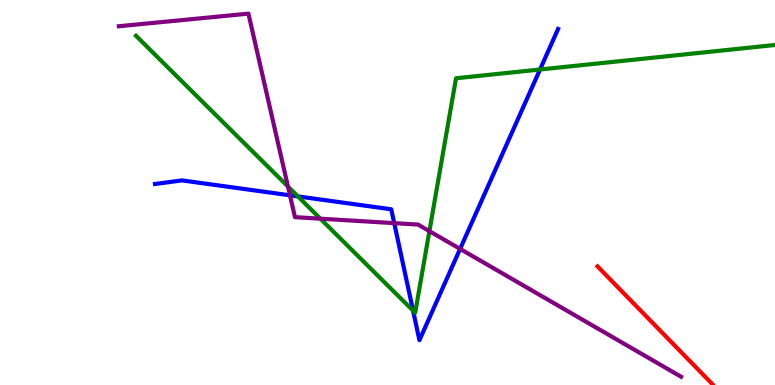[{'lines': ['blue', 'red'], 'intersections': []}, {'lines': ['green', 'red'], 'intersections': []}, {'lines': ['purple', 'red'], 'intersections': []}, {'lines': ['blue', 'green'], 'intersections': [{'x': 3.84, 'y': 4.9}, {'x': 5.33, 'y': 1.93}, {'x': 6.97, 'y': 8.19}]}, {'lines': ['blue', 'purple'], 'intersections': [{'x': 3.74, 'y': 4.93}, {'x': 5.09, 'y': 4.2}, {'x': 5.94, 'y': 3.53}]}, {'lines': ['green', 'purple'], 'intersections': [{'x': 3.72, 'y': 5.15}, {'x': 4.13, 'y': 4.32}, {'x': 5.54, 'y': 4.0}]}]